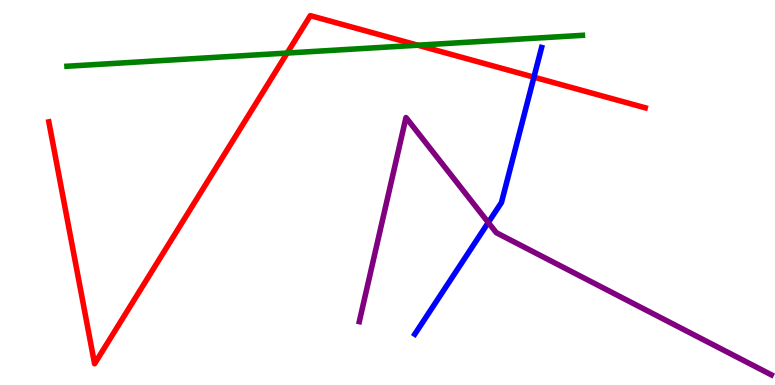[{'lines': ['blue', 'red'], 'intersections': [{'x': 6.89, 'y': 8.0}]}, {'lines': ['green', 'red'], 'intersections': [{'x': 3.71, 'y': 8.62}, {'x': 5.39, 'y': 8.83}]}, {'lines': ['purple', 'red'], 'intersections': []}, {'lines': ['blue', 'green'], 'intersections': []}, {'lines': ['blue', 'purple'], 'intersections': [{'x': 6.3, 'y': 4.22}]}, {'lines': ['green', 'purple'], 'intersections': []}]